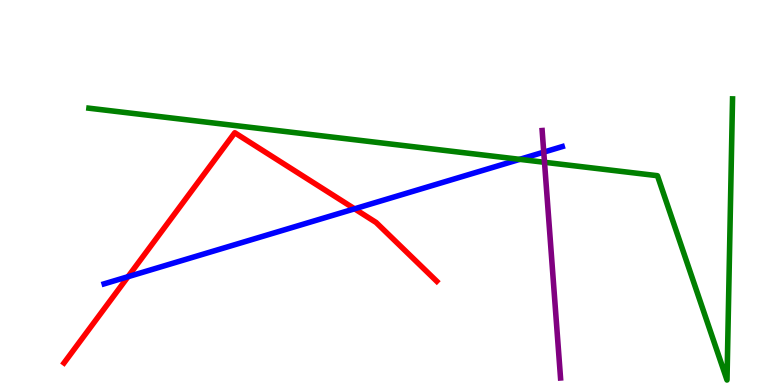[{'lines': ['blue', 'red'], 'intersections': [{'x': 1.65, 'y': 2.81}, {'x': 4.58, 'y': 4.58}]}, {'lines': ['green', 'red'], 'intersections': []}, {'lines': ['purple', 'red'], 'intersections': []}, {'lines': ['blue', 'green'], 'intersections': [{'x': 6.71, 'y': 5.86}]}, {'lines': ['blue', 'purple'], 'intersections': [{'x': 7.02, 'y': 6.05}]}, {'lines': ['green', 'purple'], 'intersections': [{'x': 7.03, 'y': 5.78}]}]